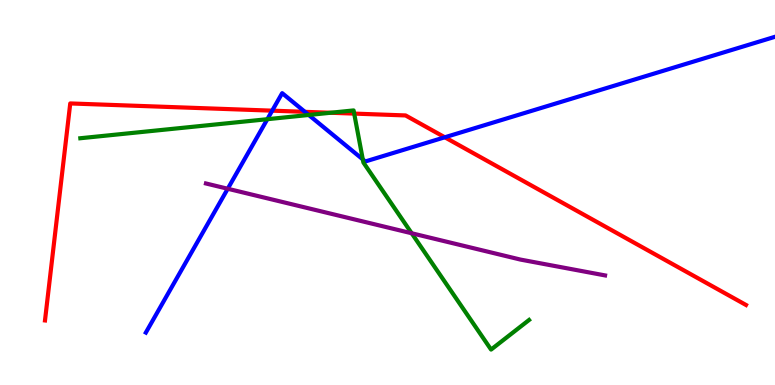[{'lines': ['blue', 'red'], 'intersections': [{'x': 3.51, 'y': 7.13}, {'x': 3.93, 'y': 7.1}, {'x': 5.74, 'y': 6.43}]}, {'lines': ['green', 'red'], 'intersections': [{'x': 4.27, 'y': 7.07}, {'x': 4.57, 'y': 7.05}]}, {'lines': ['purple', 'red'], 'intersections': []}, {'lines': ['blue', 'green'], 'intersections': [{'x': 3.45, 'y': 6.9}, {'x': 3.98, 'y': 7.01}, {'x': 4.68, 'y': 5.86}]}, {'lines': ['blue', 'purple'], 'intersections': [{'x': 2.94, 'y': 5.1}]}, {'lines': ['green', 'purple'], 'intersections': [{'x': 5.31, 'y': 3.94}]}]